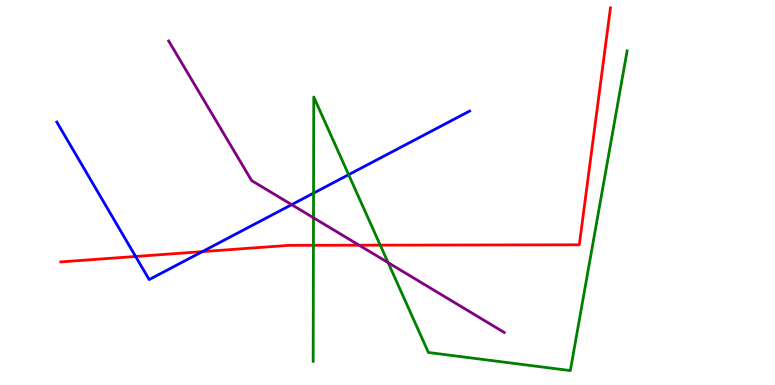[{'lines': ['blue', 'red'], 'intersections': [{'x': 1.75, 'y': 3.34}, {'x': 2.61, 'y': 3.46}]}, {'lines': ['green', 'red'], 'intersections': [{'x': 4.04, 'y': 3.63}, {'x': 4.91, 'y': 3.63}]}, {'lines': ['purple', 'red'], 'intersections': [{'x': 4.63, 'y': 3.63}]}, {'lines': ['blue', 'green'], 'intersections': [{'x': 4.05, 'y': 4.98}, {'x': 4.5, 'y': 5.46}]}, {'lines': ['blue', 'purple'], 'intersections': [{'x': 3.76, 'y': 4.68}]}, {'lines': ['green', 'purple'], 'intersections': [{'x': 4.05, 'y': 4.34}, {'x': 5.01, 'y': 3.18}]}]